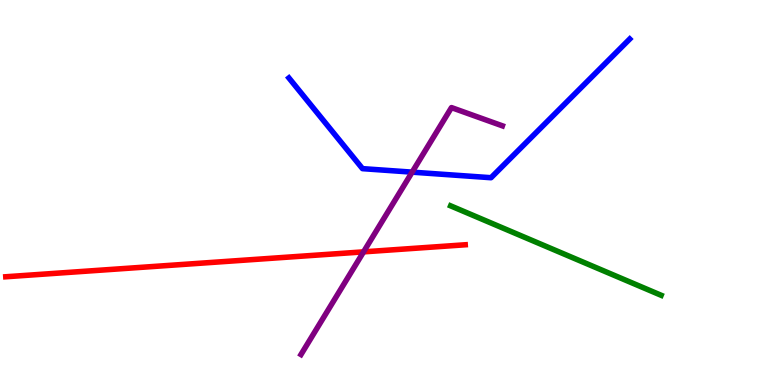[{'lines': ['blue', 'red'], 'intersections': []}, {'lines': ['green', 'red'], 'intersections': []}, {'lines': ['purple', 'red'], 'intersections': [{'x': 4.69, 'y': 3.46}]}, {'lines': ['blue', 'green'], 'intersections': []}, {'lines': ['blue', 'purple'], 'intersections': [{'x': 5.32, 'y': 5.53}]}, {'lines': ['green', 'purple'], 'intersections': []}]